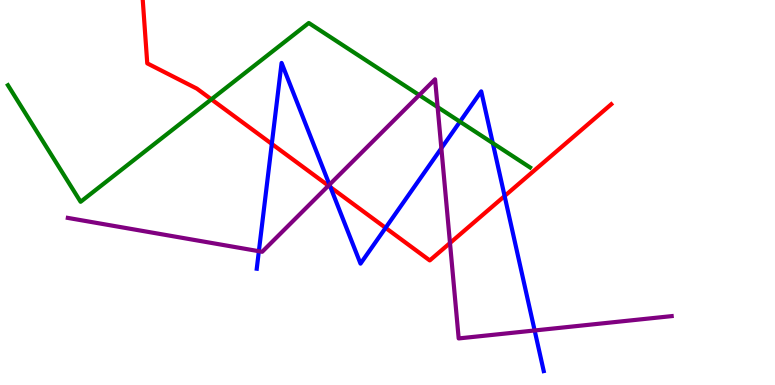[{'lines': ['blue', 'red'], 'intersections': [{'x': 3.51, 'y': 6.26}, {'x': 4.26, 'y': 5.14}, {'x': 4.98, 'y': 4.08}, {'x': 6.51, 'y': 4.91}]}, {'lines': ['green', 'red'], 'intersections': [{'x': 2.73, 'y': 7.42}]}, {'lines': ['purple', 'red'], 'intersections': [{'x': 4.24, 'y': 5.18}, {'x': 5.81, 'y': 3.69}]}, {'lines': ['blue', 'green'], 'intersections': [{'x': 5.94, 'y': 6.84}, {'x': 6.36, 'y': 6.28}]}, {'lines': ['blue', 'purple'], 'intersections': [{'x': 3.34, 'y': 3.48}, {'x': 4.25, 'y': 5.2}, {'x': 5.69, 'y': 6.15}, {'x': 6.9, 'y': 1.42}]}, {'lines': ['green', 'purple'], 'intersections': [{'x': 5.41, 'y': 7.53}, {'x': 5.65, 'y': 7.22}]}]